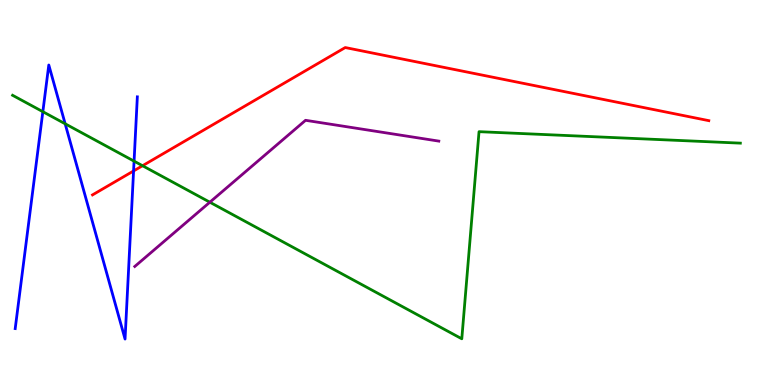[{'lines': ['blue', 'red'], 'intersections': [{'x': 1.72, 'y': 5.56}]}, {'lines': ['green', 'red'], 'intersections': [{'x': 1.84, 'y': 5.7}]}, {'lines': ['purple', 'red'], 'intersections': []}, {'lines': ['blue', 'green'], 'intersections': [{'x': 0.553, 'y': 7.1}, {'x': 0.841, 'y': 6.78}, {'x': 1.73, 'y': 5.81}]}, {'lines': ['blue', 'purple'], 'intersections': []}, {'lines': ['green', 'purple'], 'intersections': [{'x': 2.71, 'y': 4.75}]}]